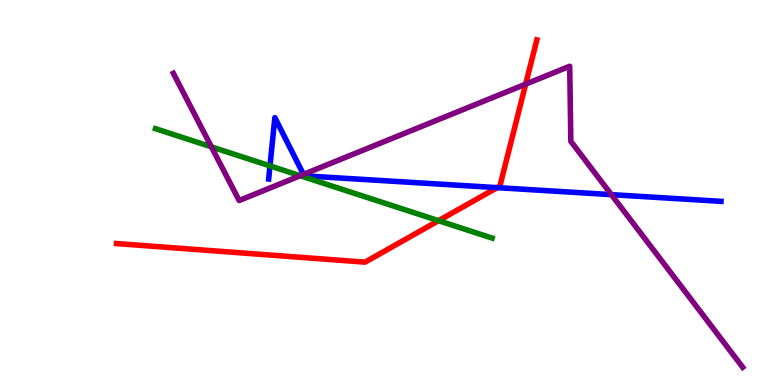[{'lines': ['blue', 'red'], 'intersections': [{'x': 6.41, 'y': 5.13}]}, {'lines': ['green', 'red'], 'intersections': [{'x': 5.66, 'y': 4.27}]}, {'lines': ['purple', 'red'], 'intersections': [{'x': 6.78, 'y': 7.81}]}, {'lines': ['blue', 'green'], 'intersections': [{'x': 3.48, 'y': 5.69}]}, {'lines': ['blue', 'purple'], 'intersections': [{'x': 3.92, 'y': 5.47}, {'x': 7.89, 'y': 4.94}]}, {'lines': ['green', 'purple'], 'intersections': [{'x': 2.73, 'y': 6.19}, {'x': 3.87, 'y': 5.44}]}]